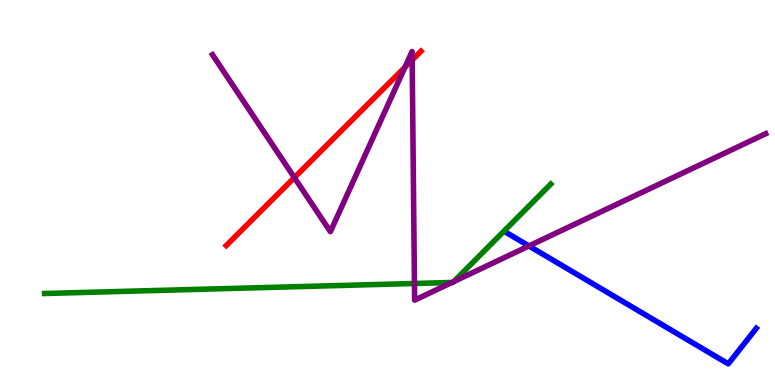[{'lines': ['blue', 'red'], 'intersections': []}, {'lines': ['green', 'red'], 'intersections': []}, {'lines': ['purple', 'red'], 'intersections': [{'x': 3.8, 'y': 5.39}, {'x': 5.22, 'y': 8.25}, {'x': 5.32, 'y': 8.44}]}, {'lines': ['blue', 'green'], 'intersections': []}, {'lines': ['blue', 'purple'], 'intersections': [{'x': 6.82, 'y': 3.61}]}, {'lines': ['green', 'purple'], 'intersections': [{'x': 5.35, 'y': 2.64}, {'x': 5.83, 'y': 2.66}, {'x': 5.86, 'y': 2.69}]}]